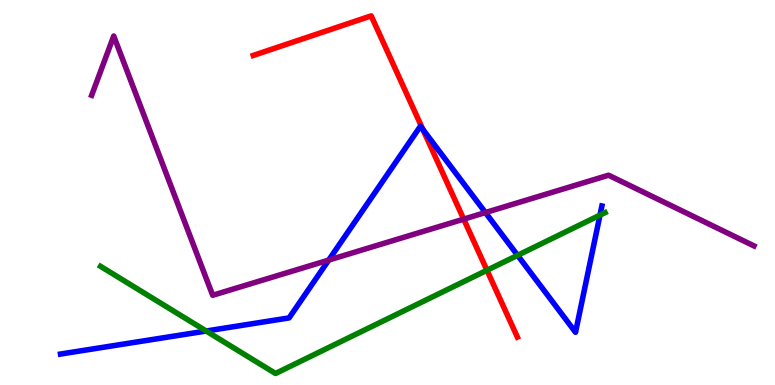[{'lines': ['blue', 'red'], 'intersections': [{'x': 5.46, 'y': 6.64}]}, {'lines': ['green', 'red'], 'intersections': [{'x': 6.28, 'y': 2.98}]}, {'lines': ['purple', 'red'], 'intersections': [{'x': 5.98, 'y': 4.31}]}, {'lines': ['blue', 'green'], 'intersections': [{'x': 2.66, 'y': 1.4}, {'x': 6.68, 'y': 3.37}, {'x': 7.74, 'y': 4.41}]}, {'lines': ['blue', 'purple'], 'intersections': [{'x': 4.24, 'y': 3.24}, {'x': 6.26, 'y': 4.48}]}, {'lines': ['green', 'purple'], 'intersections': []}]